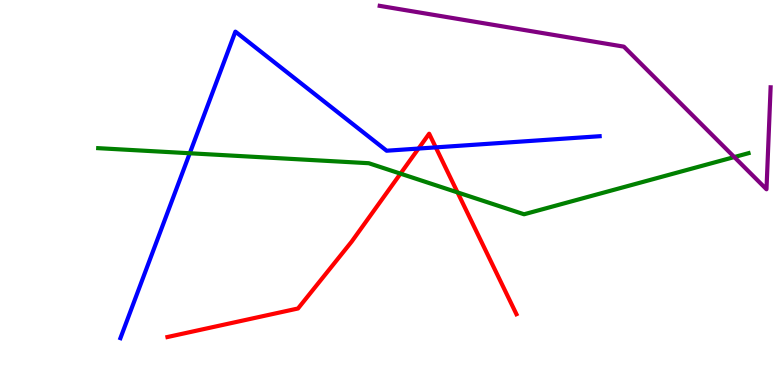[{'lines': ['blue', 'red'], 'intersections': [{'x': 5.4, 'y': 6.14}, {'x': 5.62, 'y': 6.17}]}, {'lines': ['green', 'red'], 'intersections': [{'x': 5.17, 'y': 5.49}, {'x': 5.9, 'y': 5.0}]}, {'lines': ['purple', 'red'], 'intersections': []}, {'lines': ['blue', 'green'], 'intersections': [{'x': 2.45, 'y': 6.02}]}, {'lines': ['blue', 'purple'], 'intersections': []}, {'lines': ['green', 'purple'], 'intersections': [{'x': 9.47, 'y': 5.92}]}]